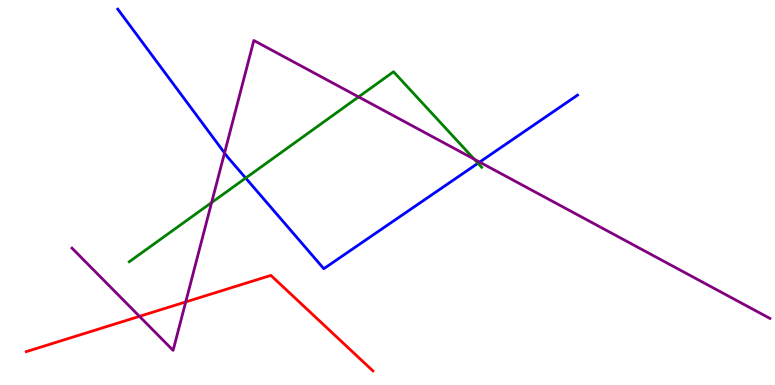[{'lines': ['blue', 'red'], 'intersections': []}, {'lines': ['green', 'red'], 'intersections': []}, {'lines': ['purple', 'red'], 'intersections': [{'x': 1.8, 'y': 1.78}, {'x': 2.4, 'y': 2.16}]}, {'lines': ['blue', 'green'], 'intersections': [{'x': 3.17, 'y': 5.38}, {'x': 6.17, 'y': 5.76}]}, {'lines': ['blue', 'purple'], 'intersections': [{'x': 2.9, 'y': 6.03}, {'x': 6.19, 'y': 5.79}]}, {'lines': ['green', 'purple'], 'intersections': [{'x': 2.73, 'y': 4.74}, {'x': 4.63, 'y': 7.48}, {'x': 6.12, 'y': 5.87}]}]